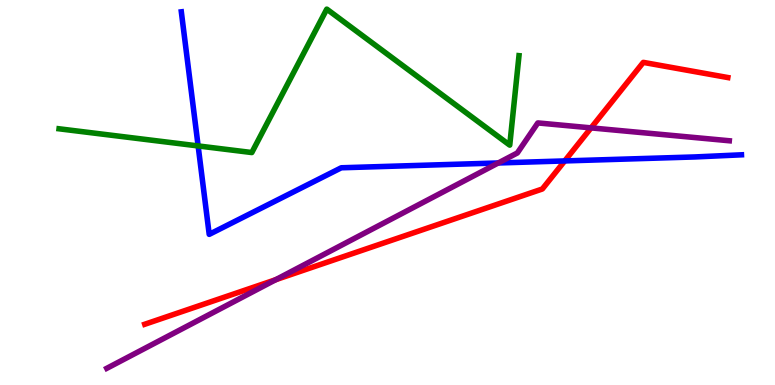[{'lines': ['blue', 'red'], 'intersections': [{'x': 7.29, 'y': 5.82}]}, {'lines': ['green', 'red'], 'intersections': []}, {'lines': ['purple', 'red'], 'intersections': [{'x': 3.56, 'y': 2.74}, {'x': 7.63, 'y': 6.68}]}, {'lines': ['blue', 'green'], 'intersections': [{'x': 2.56, 'y': 6.21}]}, {'lines': ['blue', 'purple'], 'intersections': [{'x': 6.43, 'y': 5.77}]}, {'lines': ['green', 'purple'], 'intersections': []}]